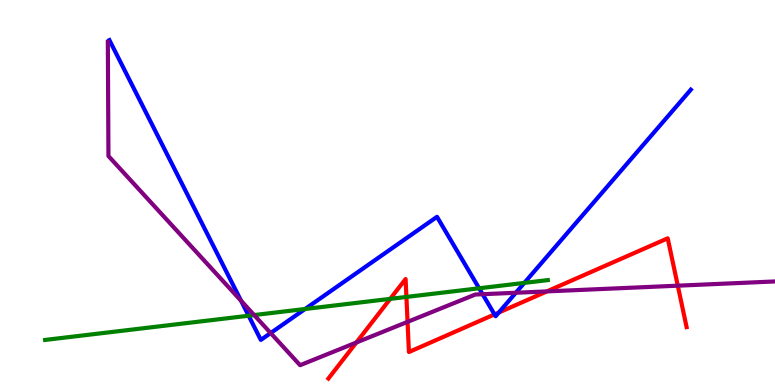[{'lines': ['blue', 'red'], 'intersections': [{'x': 6.38, 'y': 1.83}, {'x': 6.44, 'y': 1.88}]}, {'lines': ['green', 'red'], 'intersections': [{'x': 5.04, 'y': 2.24}, {'x': 5.24, 'y': 2.29}]}, {'lines': ['purple', 'red'], 'intersections': [{'x': 4.6, 'y': 1.1}, {'x': 5.26, 'y': 1.64}, {'x': 7.06, 'y': 2.43}, {'x': 8.75, 'y': 2.58}]}, {'lines': ['blue', 'green'], 'intersections': [{'x': 3.21, 'y': 1.8}, {'x': 3.94, 'y': 1.97}, {'x': 6.18, 'y': 2.51}, {'x': 6.77, 'y': 2.65}]}, {'lines': ['blue', 'purple'], 'intersections': [{'x': 3.11, 'y': 2.19}, {'x': 3.49, 'y': 1.35}, {'x': 6.23, 'y': 2.36}, {'x': 6.66, 'y': 2.4}]}, {'lines': ['green', 'purple'], 'intersections': [{'x': 3.28, 'y': 1.82}]}]